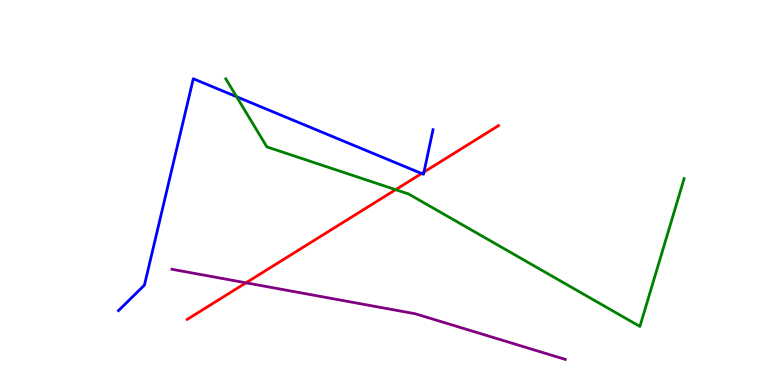[{'lines': ['blue', 'red'], 'intersections': [{'x': 5.44, 'y': 5.49}, {'x': 5.47, 'y': 5.53}]}, {'lines': ['green', 'red'], 'intersections': [{'x': 5.11, 'y': 5.07}]}, {'lines': ['purple', 'red'], 'intersections': [{'x': 3.17, 'y': 2.65}]}, {'lines': ['blue', 'green'], 'intersections': [{'x': 3.05, 'y': 7.49}]}, {'lines': ['blue', 'purple'], 'intersections': []}, {'lines': ['green', 'purple'], 'intersections': []}]